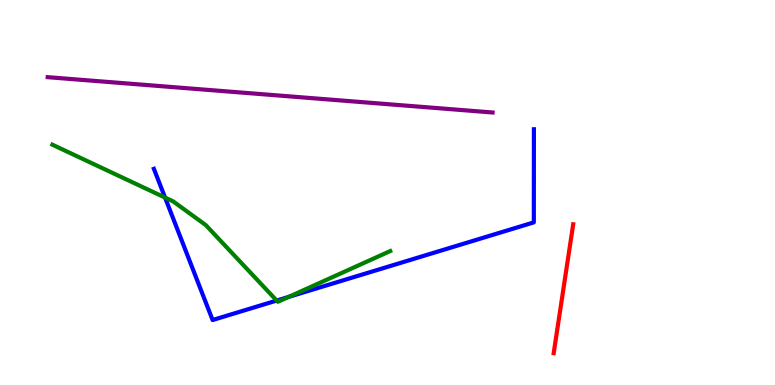[{'lines': ['blue', 'red'], 'intersections': []}, {'lines': ['green', 'red'], 'intersections': []}, {'lines': ['purple', 'red'], 'intersections': []}, {'lines': ['blue', 'green'], 'intersections': [{'x': 2.13, 'y': 4.87}, {'x': 3.57, 'y': 2.19}, {'x': 3.73, 'y': 2.29}]}, {'lines': ['blue', 'purple'], 'intersections': []}, {'lines': ['green', 'purple'], 'intersections': []}]